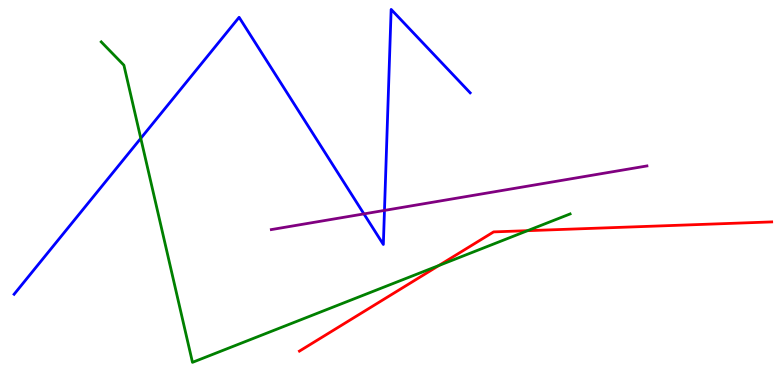[{'lines': ['blue', 'red'], 'intersections': []}, {'lines': ['green', 'red'], 'intersections': [{'x': 5.66, 'y': 3.1}, {'x': 6.81, 'y': 4.01}]}, {'lines': ['purple', 'red'], 'intersections': []}, {'lines': ['blue', 'green'], 'intersections': [{'x': 1.82, 'y': 6.41}]}, {'lines': ['blue', 'purple'], 'intersections': [{'x': 4.7, 'y': 4.44}, {'x': 4.96, 'y': 4.53}]}, {'lines': ['green', 'purple'], 'intersections': []}]